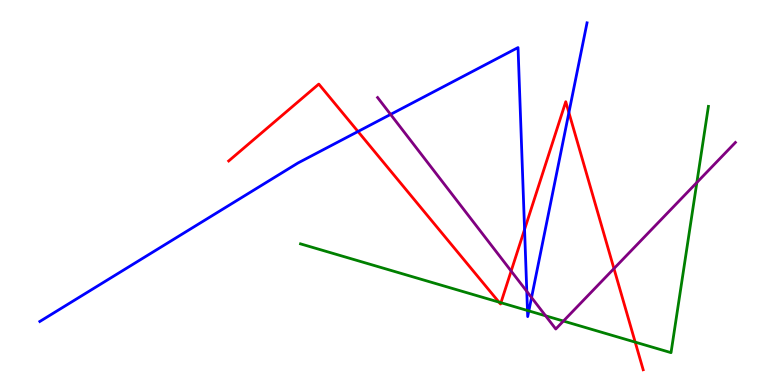[{'lines': ['blue', 'red'], 'intersections': [{'x': 4.62, 'y': 6.58}, {'x': 6.77, 'y': 4.04}, {'x': 7.34, 'y': 7.08}]}, {'lines': ['green', 'red'], 'intersections': [{'x': 6.44, 'y': 2.15}, {'x': 6.46, 'y': 2.14}, {'x': 8.2, 'y': 1.11}]}, {'lines': ['purple', 'red'], 'intersections': [{'x': 6.6, 'y': 2.96}, {'x': 7.92, 'y': 3.02}]}, {'lines': ['blue', 'green'], 'intersections': [{'x': 6.81, 'y': 1.94}, {'x': 6.82, 'y': 1.92}]}, {'lines': ['blue', 'purple'], 'intersections': [{'x': 5.04, 'y': 7.03}, {'x': 6.8, 'y': 2.43}, {'x': 6.86, 'y': 2.27}]}, {'lines': ['green', 'purple'], 'intersections': [{'x': 7.04, 'y': 1.8}, {'x': 7.27, 'y': 1.66}, {'x': 8.99, 'y': 5.26}]}]